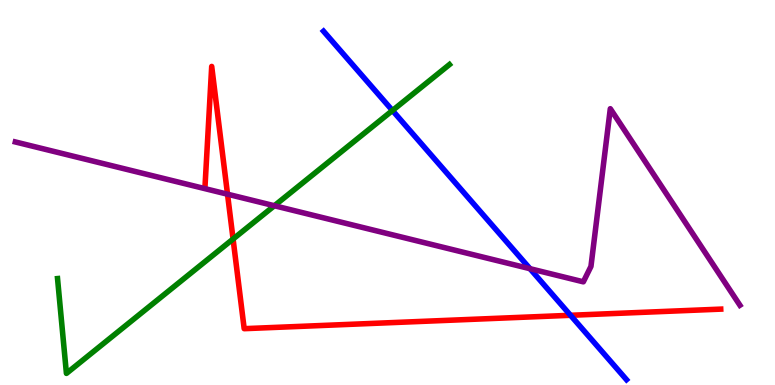[{'lines': ['blue', 'red'], 'intersections': [{'x': 7.36, 'y': 1.81}]}, {'lines': ['green', 'red'], 'intersections': [{'x': 3.01, 'y': 3.79}]}, {'lines': ['purple', 'red'], 'intersections': [{'x': 2.94, 'y': 4.96}]}, {'lines': ['blue', 'green'], 'intersections': [{'x': 5.06, 'y': 7.13}]}, {'lines': ['blue', 'purple'], 'intersections': [{'x': 6.84, 'y': 3.02}]}, {'lines': ['green', 'purple'], 'intersections': [{'x': 3.54, 'y': 4.66}]}]